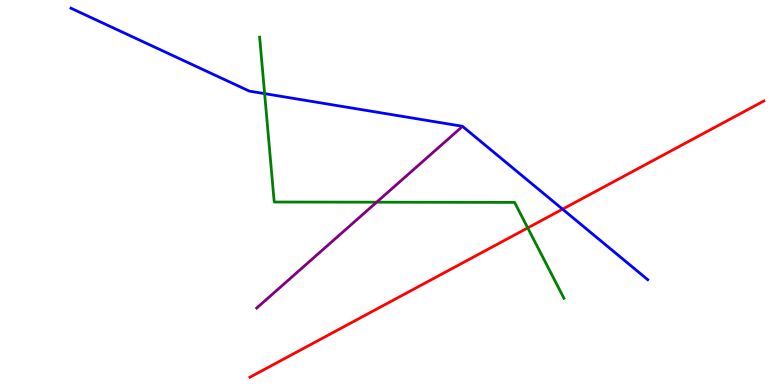[{'lines': ['blue', 'red'], 'intersections': [{'x': 7.26, 'y': 4.57}]}, {'lines': ['green', 'red'], 'intersections': [{'x': 6.81, 'y': 4.08}]}, {'lines': ['purple', 'red'], 'intersections': []}, {'lines': ['blue', 'green'], 'intersections': [{'x': 3.41, 'y': 7.57}]}, {'lines': ['blue', 'purple'], 'intersections': []}, {'lines': ['green', 'purple'], 'intersections': [{'x': 4.86, 'y': 4.75}]}]